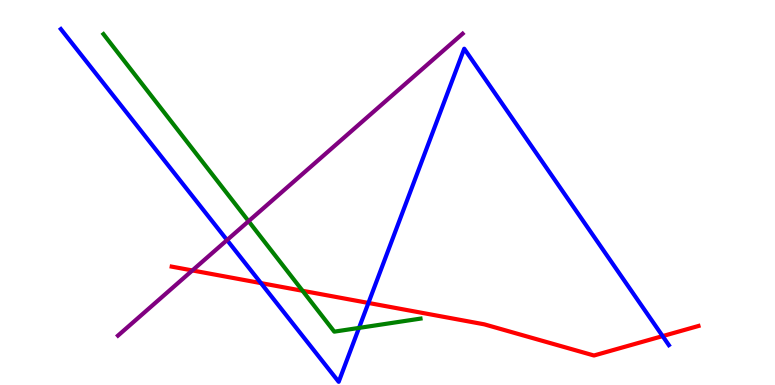[{'lines': ['blue', 'red'], 'intersections': [{'x': 3.37, 'y': 2.65}, {'x': 4.75, 'y': 2.13}, {'x': 8.55, 'y': 1.27}]}, {'lines': ['green', 'red'], 'intersections': [{'x': 3.9, 'y': 2.45}]}, {'lines': ['purple', 'red'], 'intersections': [{'x': 2.48, 'y': 2.98}]}, {'lines': ['blue', 'green'], 'intersections': [{'x': 4.63, 'y': 1.48}]}, {'lines': ['blue', 'purple'], 'intersections': [{'x': 2.93, 'y': 3.76}]}, {'lines': ['green', 'purple'], 'intersections': [{'x': 3.21, 'y': 4.25}]}]